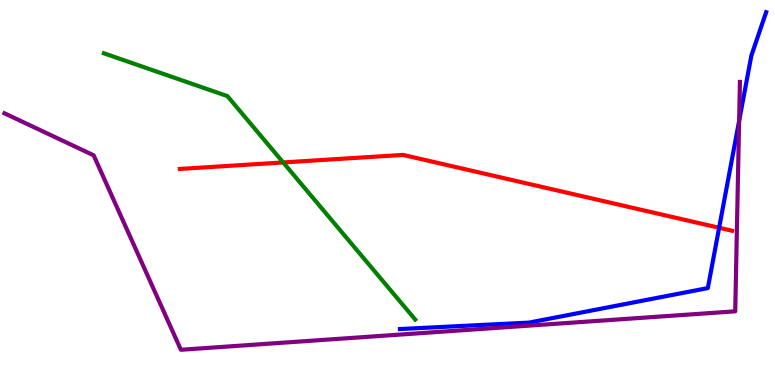[{'lines': ['blue', 'red'], 'intersections': [{'x': 9.28, 'y': 4.08}]}, {'lines': ['green', 'red'], 'intersections': [{'x': 3.65, 'y': 5.78}]}, {'lines': ['purple', 'red'], 'intersections': []}, {'lines': ['blue', 'green'], 'intersections': []}, {'lines': ['blue', 'purple'], 'intersections': [{'x': 9.54, 'y': 6.86}]}, {'lines': ['green', 'purple'], 'intersections': []}]